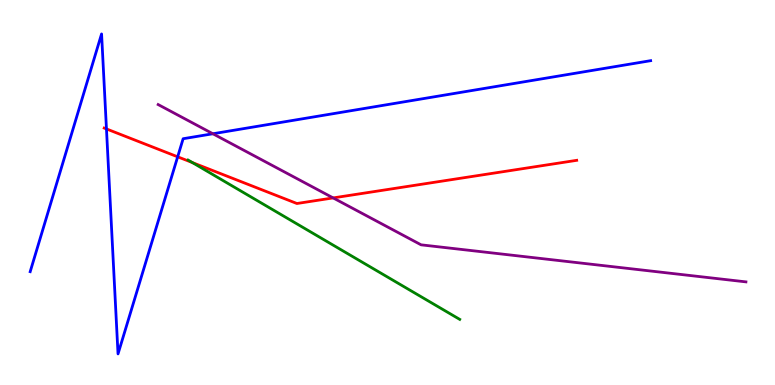[{'lines': ['blue', 'red'], 'intersections': [{'x': 1.37, 'y': 6.65}, {'x': 2.29, 'y': 5.93}]}, {'lines': ['green', 'red'], 'intersections': [{'x': 2.48, 'y': 5.78}]}, {'lines': ['purple', 'red'], 'intersections': [{'x': 4.3, 'y': 4.86}]}, {'lines': ['blue', 'green'], 'intersections': []}, {'lines': ['blue', 'purple'], 'intersections': [{'x': 2.75, 'y': 6.53}]}, {'lines': ['green', 'purple'], 'intersections': []}]